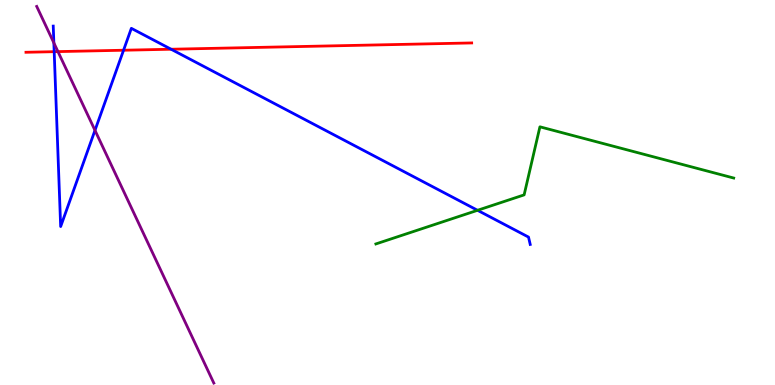[{'lines': ['blue', 'red'], 'intersections': [{'x': 0.699, 'y': 8.66}, {'x': 1.59, 'y': 8.7}, {'x': 2.21, 'y': 8.72}]}, {'lines': ['green', 'red'], 'intersections': []}, {'lines': ['purple', 'red'], 'intersections': [{'x': 0.748, 'y': 8.66}]}, {'lines': ['blue', 'green'], 'intersections': [{'x': 6.16, 'y': 4.54}]}, {'lines': ['blue', 'purple'], 'intersections': [{'x': 0.695, 'y': 8.89}, {'x': 1.23, 'y': 6.61}]}, {'lines': ['green', 'purple'], 'intersections': []}]